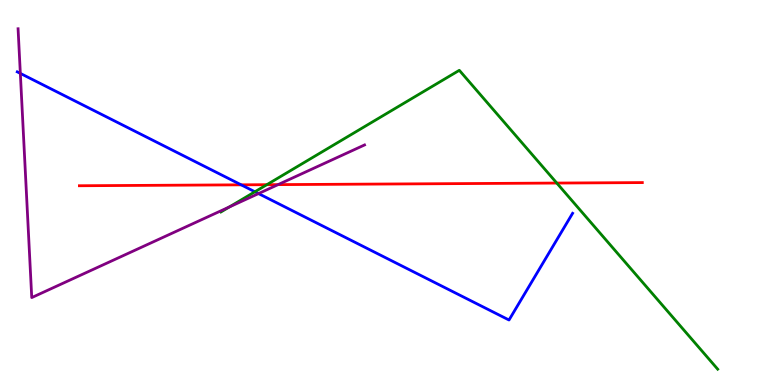[{'lines': ['blue', 'red'], 'intersections': [{'x': 3.11, 'y': 5.2}]}, {'lines': ['green', 'red'], 'intersections': [{'x': 3.44, 'y': 5.2}, {'x': 7.18, 'y': 5.25}]}, {'lines': ['purple', 'red'], 'intersections': [{'x': 3.59, 'y': 5.2}]}, {'lines': ['blue', 'green'], 'intersections': [{'x': 3.29, 'y': 5.02}]}, {'lines': ['blue', 'purple'], 'intersections': [{'x': 0.262, 'y': 8.09}, {'x': 3.34, 'y': 4.97}]}, {'lines': ['green', 'purple'], 'intersections': [{'x': 2.96, 'y': 4.63}]}]